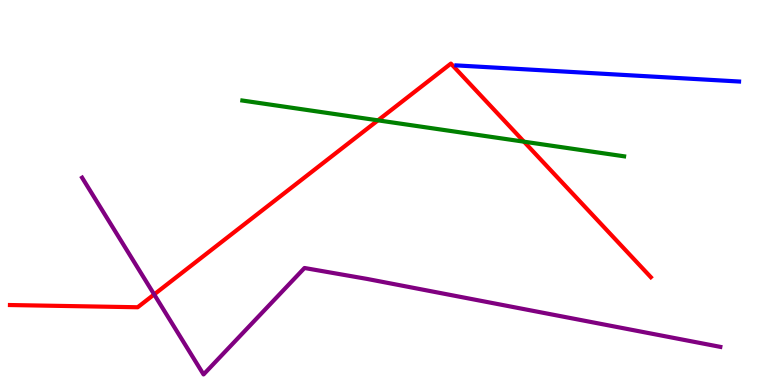[{'lines': ['blue', 'red'], 'intersections': []}, {'lines': ['green', 'red'], 'intersections': [{'x': 4.88, 'y': 6.87}, {'x': 6.76, 'y': 6.32}]}, {'lines': ['purple', 'red'], 'intersections': [{'x': 1.99, 'y': 2.35}]}, {'lines': ['blue', 'green'], 'intersections': []}, {'lines': ['blue', 'purple'], 'intersections': []}, {'lines': ['green', 'purple'], 'intersections': []}]